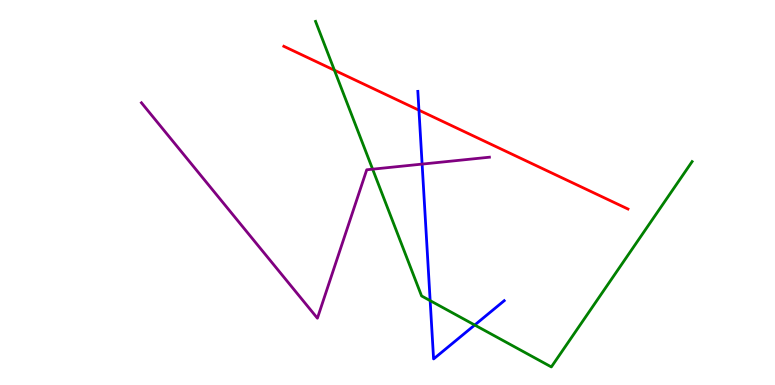[{'lines': ['blue', 'red'], 'intersections': [{'x': 5.41, 'y': 7.14}]}, {'lines': ['green', 'red'], 'intersections': [{'x': 4.32, 'y': 8.18}]}, {'lines': ['purple', 'red'], 'intersections': []}, {'lines': ['blue', 'green'], 'intersections': [{'x': 5.55, 'y': 2.19}, {'x': 6.13, 'y': 1.56}]}, {'lines': ['blue', 'purple'], 'intersections': [{'x': 5.45, 'y': 5.74}]}, {'lines': ['green', 'purple'], 'intersections': [{'x': 4.81, 'y': 5.61}]}]